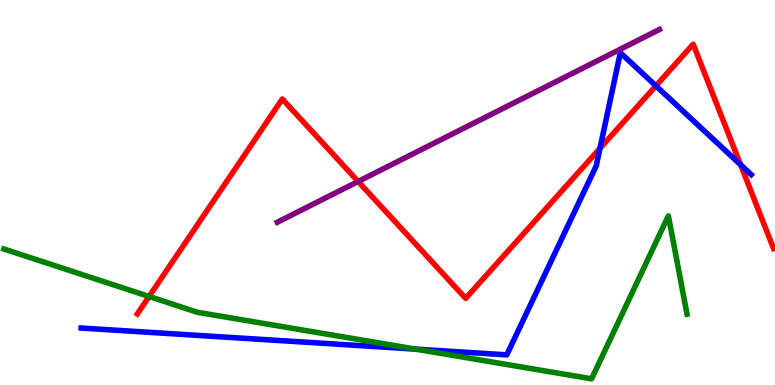[{'lines': ['blue', 'red'], 'intersections': [{'x': 7.74, 'y': 6.15}, {'x': 8.46, 'y': 7.77}, {'x': 9.56, 'y': 5.72}]}, {'lines': ['green', 'red'], 'intersections': [{'x': 1.92, 'y': 2.3}]}, {'lines': ['purple', 'red'], 'intersections': [{'x': 4.62, 'y': 5.29}]}, {'lines': ['blue', 'green'], 'intersections': [{'x': 5.36, 'y': 0.932}]}, {'lines': ['blue', 'purple'], 'intersections': []}, {'lines': ['green', 'purple'], 'intersections': []}]